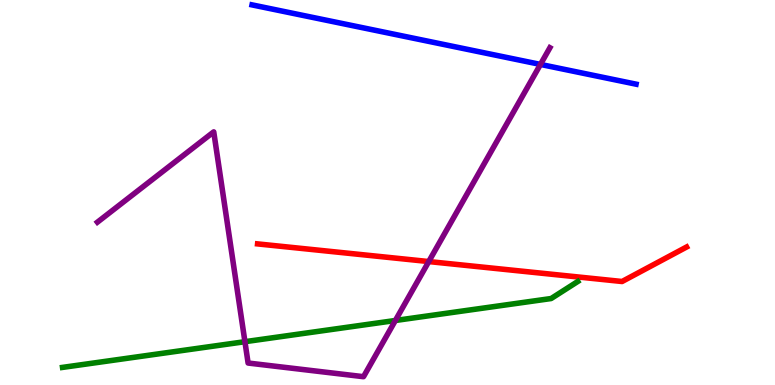[{'lines': ['blue', 'red'], 'intersections': []}, {'lines': ['green', 'red'], 'intersections': []}, {'lines': ['purple', 'red'], 'intersections': [{'x': 5.53, 'y': 3.21}]}, {'lines': ['blue', 'green'], 'intersections': []}, {'lines': ['blue', 'purple'], 'intersections': [{'x': 6.97, 'y': 8.33}]}, {'lines': ['green', 'purple'], 'intersections': [{'x': 3.16, 'y': 1.12}, {'x': 5.1, 'y': 1.68}]}]